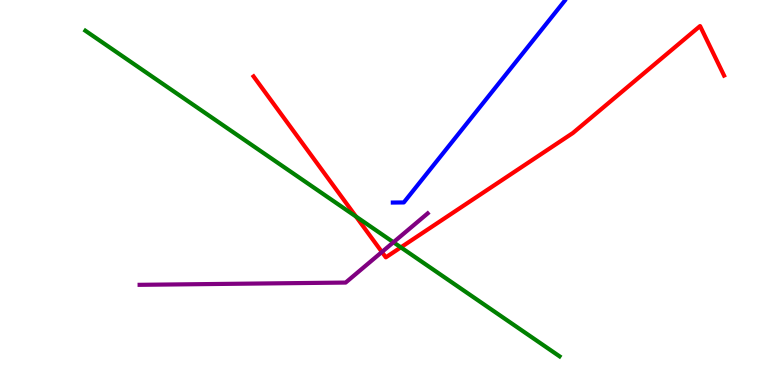[{'lines': ['blue', 'red'], 'intersections': []}, {'lines': ['green', 'red'], 'intersections': [{'x': 4.59, 'y': 4.38}, {'x': 5.17, 'y': 3.58}]}, {'lines': ['purple', 'red'], 'intersections': [{'x': 4.93, 'y': 3.45}]}, {'lines': ['blue', 'green'], 'intersections': []}, {'lines': ['blue', 'purple'], 'intersections': []}, {'lines': ['green', 'purple'], 'intersections': [{'x': 5.08, 'y': 3.71}]}]